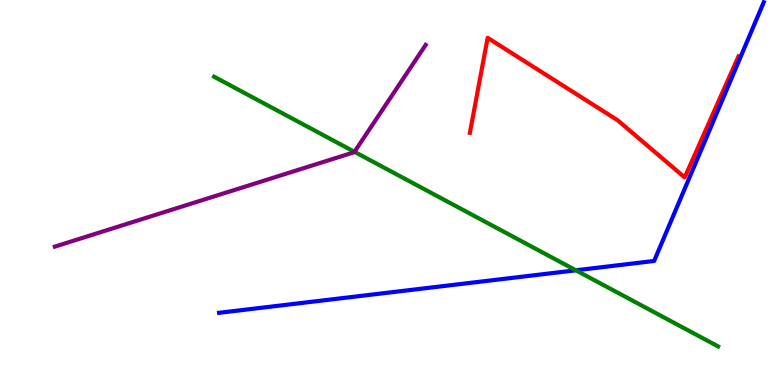[{'lines': ['blue', 'red'], 'intersections': []}, {'lines': ['green', 'red'], 'intersections': []}, {'lines': ['purple', 'red'], 'intersections': []}, {'lines': ['blue', 'green'], 'intersections': [{'x': 7.43, 'y': 2.98}]}, {'lines': ['blue', 'purple'], 'intersections': []}, {'lines': ['green', 'purple'], 'intersections': [{'x': 4.57, 'y': 6.06}]}]